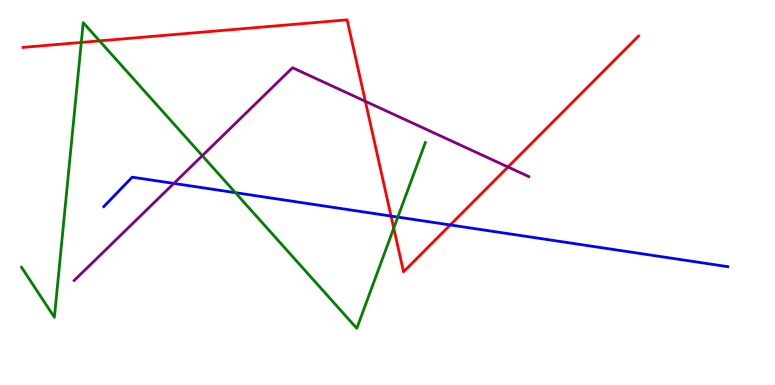[{'lines': ['blue', 'red'], 'intersections': [{'x': 5.05, 'y': 4.39}, {'x': 5.81, 'y': 4.16}]}, {'lines': ['green', 'red'], 'intersections': [{'x': 1.05, 'y': 8.9}, {'x': 1.28, 'y': 8.94}, {'x': 5.08, 'y': 4.07}]}, {'lines': ['purple', 'red'], 'intersections': [{'x': 4.71, 'y': 7.37}, {'x': 6.55, 'y': 5.66}]}, {'lines': ['blue', 'green'], 'intersections': [{'x': 3.04, 'y': 5.0}, {'x': 5.13, 'y': 4.36}]}, {'lines': ['blue', 'purple'], 'intersections': [{'x': 2.24, 'y': 5.24}]}, {'lines': ['green', 'purple'], 'intersections': [{'x': 2.61, 'y': 5.96}]}]